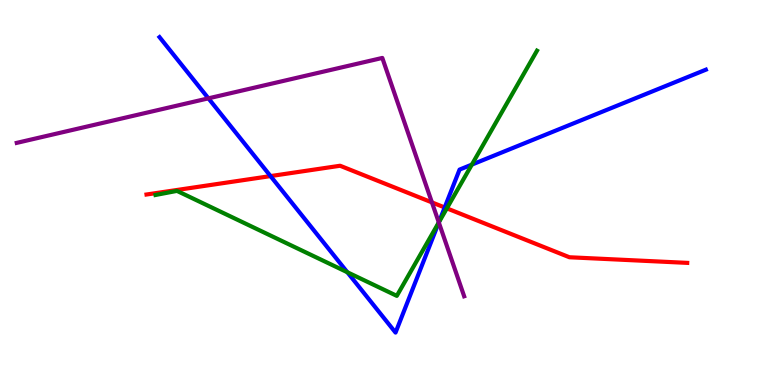[{'lines': ['blue', 'red'], 'intersections': [{'x': 3.49, 'y': 5.43}, {'x': 5.74, 'y': 4.61}]}, {'lines': ['green', 'red'], 'intersections': [{'x': 5.77, 'y': 4.59}]}, {'lines': ['purple', 'red'], 'intersections': [{'x': 5.57, 'y': 4.74}]}, {'lines': ['blue', 'green'], 'intersections': [{'x': 4.48, 'y': 2.93}, {'x': 5.66, 'y': 4.23}, {'x': 6.09, 'y': 5.72}]}, {'lines': ['blue', 'purple'], 'intersections': [{'x': 2.69, 'y': 7.45}, {'x': 5.66, 'y': 4.22}]}, {'lines': ['green', 'purple'], 'intersections': [{'x': 5.66, 'y': 4.22}]}]